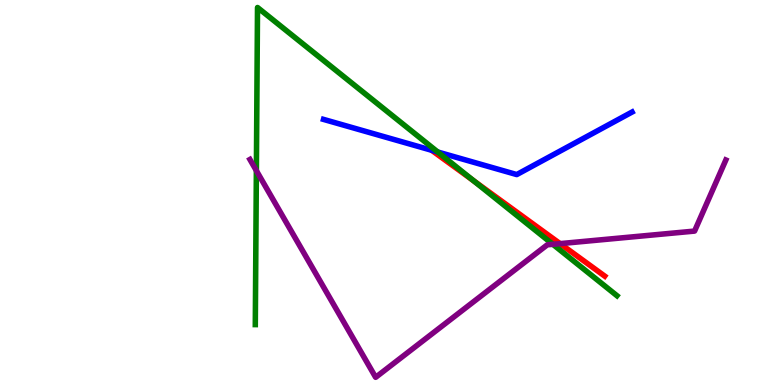[{'lines': ['blue', 'red'], 'intersections': []}, {'lines': ['green', 'red'], 'intersections': [{'x': 6.11, 'y': 5.3}]}, {'lines': ['purple', 'red'], 'intersections': [{'x': 7.23, 'y': 3.67}]}, {'lines': ['blue', 'green'], 'intersections': [{'x': 5.65, 'y': 6.05}]}, {'lines': ['blue', 'purple'], 'intersections': []}, {'lines': ['green', 'purple'], 'intersections': [{'x': 3.31, 'y': 5.57}, {'x': 7.13, 'y': 3.65}]}]